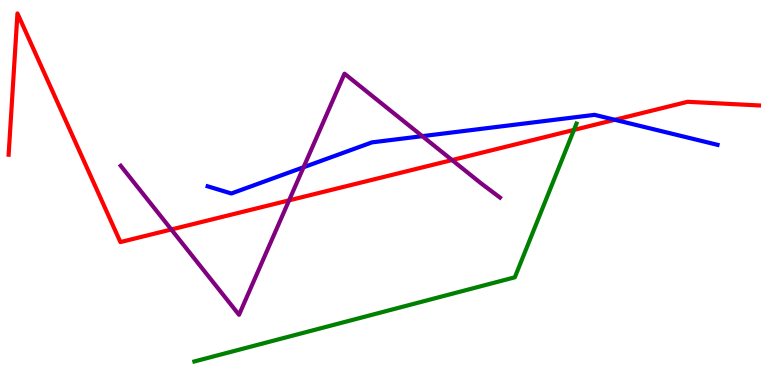[{'lines': ['blue', 'red'], 'intersections': [{'x': 7.93, 'y': 6.89}]}, {'lines': ['green', 'red'], 'intersections': [{'x': 7.41, 'y': 6.63}]}, {'lines': ['purple', 'red'], 'intersections': [{'x': 2.21, 'y': 4.04}, {'x': 3.73, 'y': 4.8}, {'x': 5.83, 'y': 5.84}]}, {'lines': ['blue', 'green'], 'intersections': []}, {'lines': ['blue', 'purple'], 'intersections': [{'x': 3.92, 'y': 5.66}, {'x': 5.45, 'y': 6.46}]}, {'lines': ['green', 'purple'], 'intersections': []}]